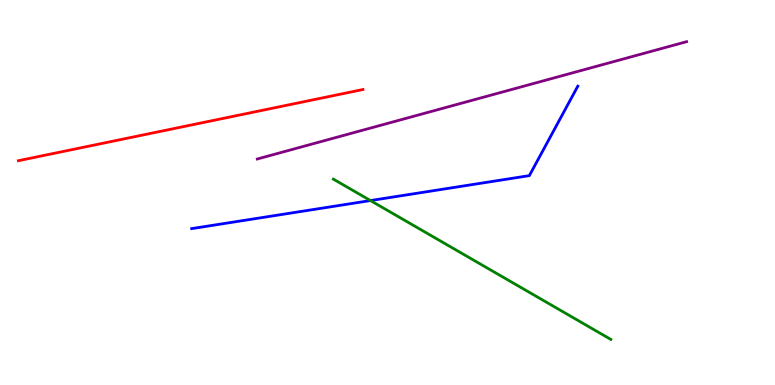[{'lines': ['blue', 'red'], 'intersections': []}, {'lines': ['green', 'red'], 'intersections': []}, {'lines': ['purple', 'red'], 'intersections': []}, {'lines': ['blue', 'green'], 'intersections': [{'x': 4.78, 'y': 4.79}]}, {'lines': ['blue', 'purple'], 'intersections': []}, {'lines': ['green', 'purple'], 'intersections': []}]